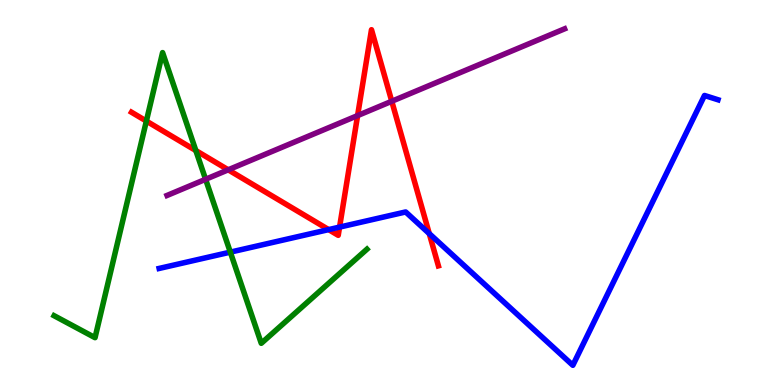[{'lines': ['blue', 'red'], 'intersections': [{'x': 4.24, 'y': 4.04}, {'x': 4.38, 'y': 4.1}, {'x': 5.54, 'y': 3.93}]}, {'lines': ['green', 'red'], 'intersections': [{'x': 1.89, 'y': 6.86}, {'x': 2.53, 'y': 6.09}]}, {'lines': ['purple', 'red'], 'intersections': [{'x': 2.94, 'y': 5.59}, {'x': 4.61, 'y': 7.0}, {'x': 5.06, 'y': 7.37}]}, {'lines': ['blue', 'green'], 'intersections': [{'x': 2.97, 'y': 3.45}]}, {'lines': ['blue', 'purple'], 'intersections': []}, {'lines': ['green', 'purple'], 'intersections': [{'x': 2.65, 'y': 5.34}]}]